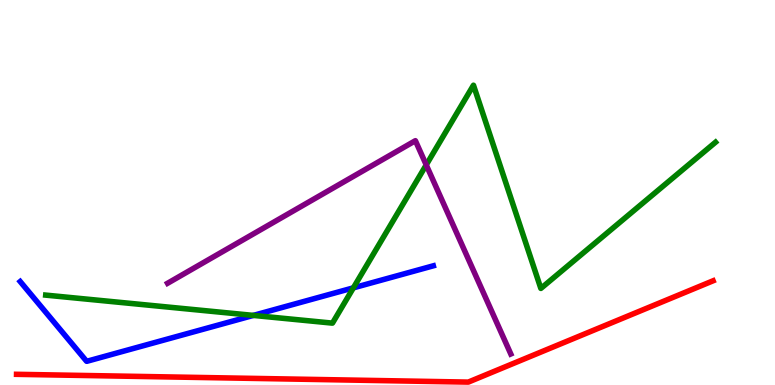[{'lines': ['blue', 'red'], 'intersections': []}, {'lines': ['green', 'red'], 'intersections': []}, {'lines': ['purple', 'red'], 'intersections': []}, {'lines': ['blue', 'green'], 'intersections': [{'x': 3.27, 'y': 1.81}, {'x': 4.56, 'y': 2.52}]}, {'lines': ['blue', 'purple'], 'intersections': []}, {'lines': ['green', 'purple'], 'intersections': [{'x': 5.5, 'y': 5.72}]}]